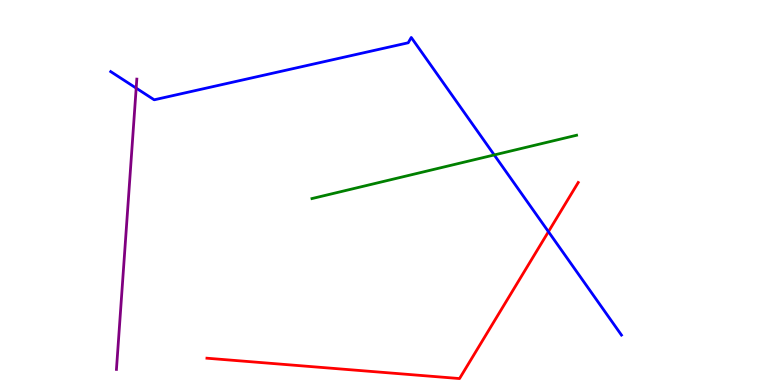[{'lines': ['blue', 'red'], 'intersections': [{'x': 7.08, 'y': 3.98}]}, {'lines': ['green', 'red'], 'intersections': []}, {'lines': ['purple', 'red'], 'intersections': []}, {'lines': ['blue', 'green'], 'intersections': [{'x': 6.38, 'y': 5.98}]}, {'lines': ['blue', 'purple'], 'intersections': [{'x': 1.76, 'y': 7.71}]}, {'lines': ['green', 'purple'], 'intersections': []}]